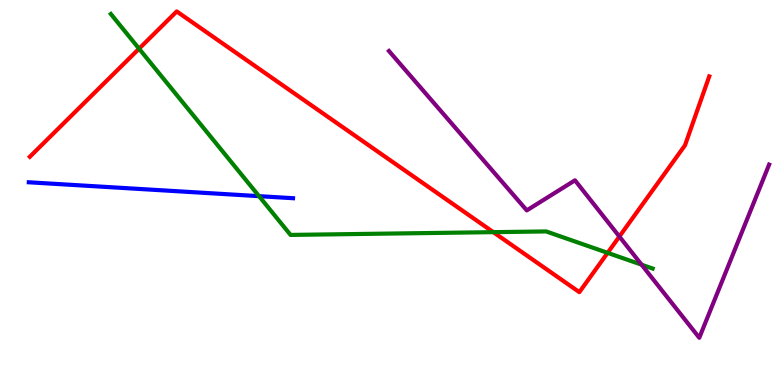[{'lines': ['blue', 'red'], 'intersections': []}, {'lines': ['green', 'red'], 'intersections': [{'x': 1.79, 'y': 8.74}, {'x': 6.37, 'y': 3.97}, {'x': 7.84, 'y': 3.43}]}, {'lines': ['purple', 'red'], 'intersections': [{'x': 7.99, 'y': 3.86}]}, {'lines': ['blue', 'green'], 'intersections': [{'x': 3.34, 'y': 4.9}]}, {'lines': ['blue', 'purple'], 'intersections': []}, {'lines': ['green', 'purple'], 'intersections': [{'x': 8.28, 'y': 3.12}]}]